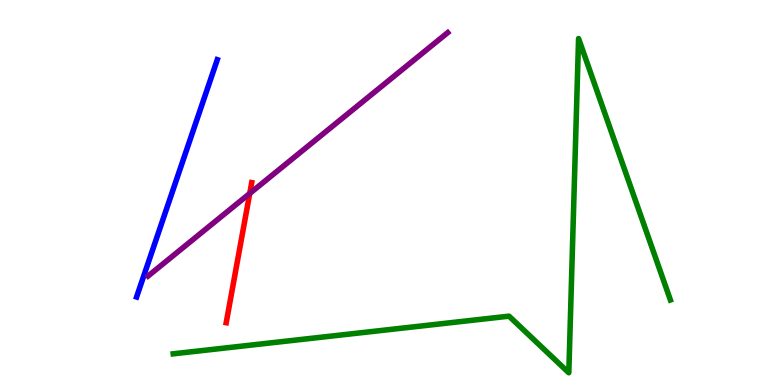[{'lines': ['blue', 'red'], 'intersections': []}, {'lines': ['green', 'red'], 'intersections': []}, {'lines': ['purple', 'red'], 'intersections': [{'x': 3.22, 'y': 4.98}]}, {'lines': ['blue', 'green'], 'intersections': []}, {'lines': ['blue', 'purple'], 'intersections': []}, {'lines': ['green', 'purple'], 'intersections': []}]